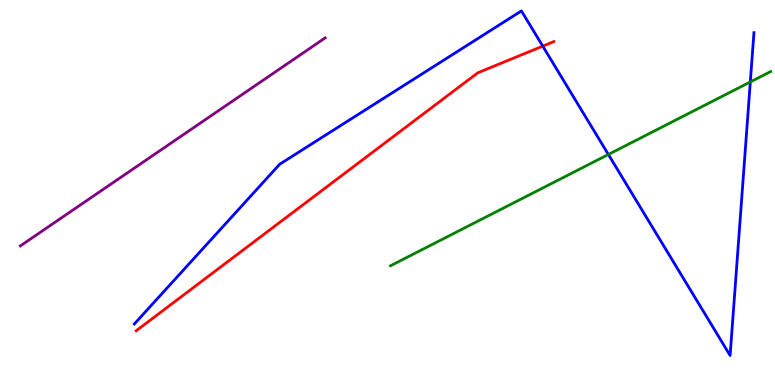[{'lines': ['blue', 'red'], 'intersections': [{'x': 7.0, 'y': 8.8}]}, {'lines': ['green', 'red'], 'intersections': []}, {'lines': ['purple', 'red'], 'intersections': []}, {'lines': ['blue', 'green'], 'intersections': [{'x': 7.85, 'y': 5.99}, {'x': 9.68, 'y': 7.87}]}, {'lines': ['blue', 'purple'], 'intersections': []}, {'lines': ['green', 'purple'], 'intersections': []}]